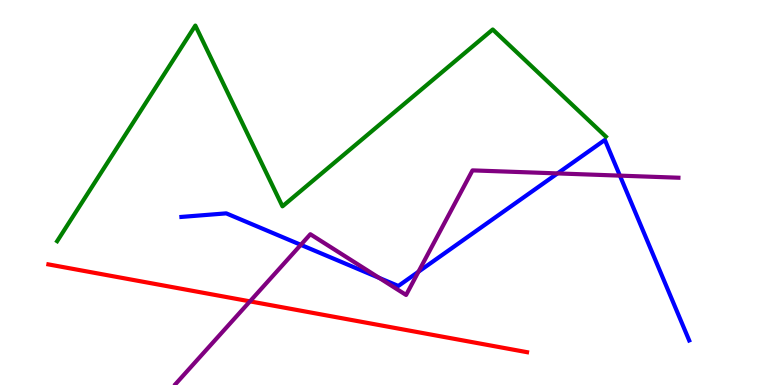[{'lines': ['blue', 'red'], 'intersections': []}, {'lines': ['green', 'red'], 'intersections': []}, {'lines': ['purple', 'red'], 'intersections': [{'x': 3.23, 'y': 2.17}]}, {'lines': ['blue', 'green'], 'intersections': []}, {'lines': ['blue', 'purple'], 'intersections': [{'x': 3.88, 'y': 3.64}, {'x': 4.89, 'y': 2.78}, {'x': 5.4, 'y': 2.94}, {'x': 7.19, 'y': 5.5}, {'x': 8.0, 'y': 5.44}]}, {'lines': ['green', 'purple'], 'intersections': []}]